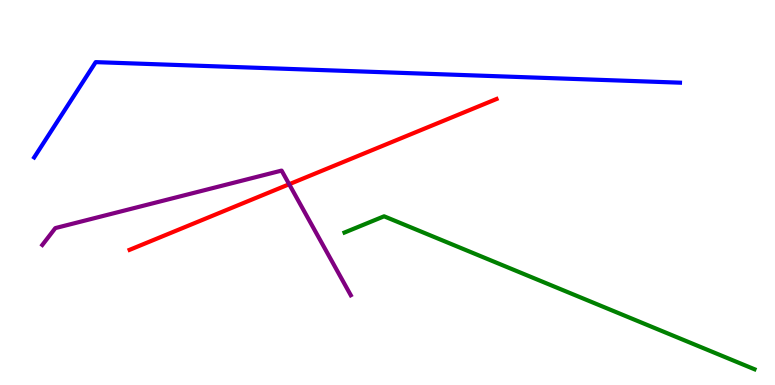[{'lines': ['blue', 'red'], 'intersections': []}, {'lines': ['green', 'red'], 'intersections': []}, {'lines': ['purple', 'red'], 'intersections': [{'x': 3.73, 'y': 5.21}]}, {'lines': ['blue', 'green'], 'intersections': []}, {'lines': ['blue', 'purple'], 'intersections': []}, {'lines': ['green', 'purple'], 'intersections': []}]